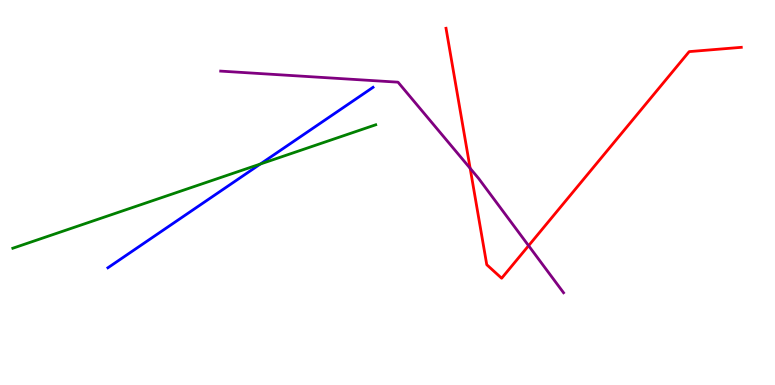[{'lines': ['blue', 'red'], 'intersections': []}, {'lines': ['green', 'red'], 'intersections': []}, {'lines': ['purple', 'red'], 'intersections': [{'x': 6.07, 'y': 5.63}, {'x': 6.82, 'y': 3.62}]}, {'lines': ['blue', 'green'], 'intersections': [{'x': 3.36, 'y': 5.74}]}, {'lines': ['blue', 'purple'], 'intersections': []}, {'lines': ['green', 'purple'], 'intersections': []}]